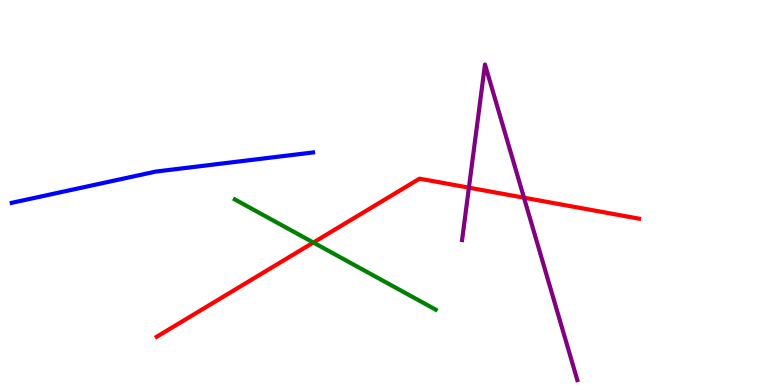[{'lines': ['blue', 'red'], 'intersections': []}, {'lines': ['green', 'red'], 'intersections': [{'x': 4.04, 'y': 3.7}]}, {'lines': ['purple', 'red'], 'intersections': [{'x': 6.05, 'y': 5.13}, {'x': 6.76, 'y': 4.87}]}, {'lines': ['blue', 'green'], 'intersections': []}, {'lines': ['blue', 'purple'], 'intersections': []}, {'lines': ['green', 'purple'], 'intersections': []}]